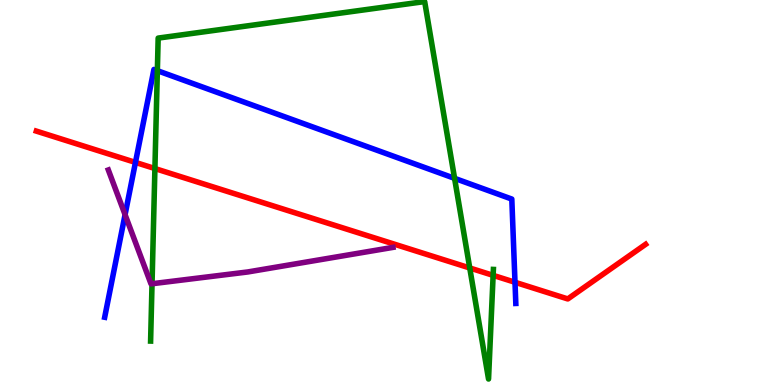[{'lines': ['blue', 'red'], 'intersections': [{'x': 1.75, 'y': 5.78}, {'x': 6.65, 'y': 2.67}]}, {'lines': ['green', 'red'], 'intersections': [{'x': 2.0, 'y': 5.62}, {'x': 6.06, 'y': 3.04}, {'x': 6.36, 'y': 2.85}]}, {'lines': ['purple', 'red'], 'intersections': []}, {'lines': ['blue', 'green'], 'intersections': [{'x': 2.03, 'y': 8.16}, {'x': 5.87, 'y': 5.37}]}, {'lines': ['blue', 'purple'], 'intersections': [{'x': 1.61, 'y': 4.42}]}, {'lines': ['green', 'purple'], 'intersections': [{'x': 1.96, 'y': 2.63}]}]